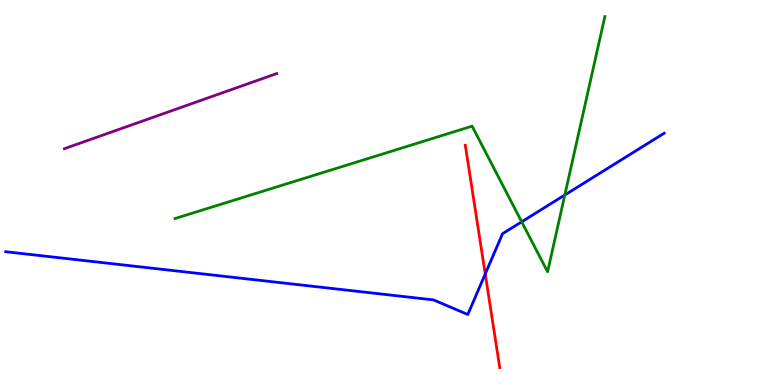[{'lines': ['blue', 'red'], 'intersections': [{'x': 6.26, 'y': 2.88}]}, {'lines': ['green', 'red'], 'intersections': []}, {'lines': ['purple', 'red'], 'intersections': []}, {'lines': ['blue', 'green'], 'intersections': [{'x': 6.73, 'y': 4.24}, {'x': 7.29, 'y': 4.94}]}, {'lines': ['blue', 'purple'], 'intersections': []}, {'lines': ['green', 'purple'], 'intersections': []}]